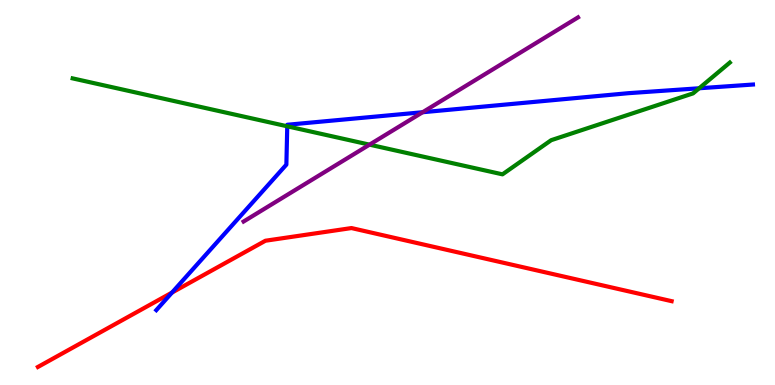[{'lines': ['blue', 'red'], 'intersections': [{'x': 2.22, 'y': 2.4}]}, {'lines': ['green', 'red'], 'intersections': []}, {'lines': ['purple', 'red'], 'intersections': []}, {'lines': ['blue', 'green'], 'intersections': [{'x': 3.71, 'y': 6.72}, {'x': 9.02, 'y': 7.71}]}, {'lines': ['blue', 'purple'], 'intersections': [{'x': 5.45, 'y': 7.08}]}, {'lines': ['green', 'purple'], 'intersections': [{'x': 4.77, 'y': 6.24}]}]